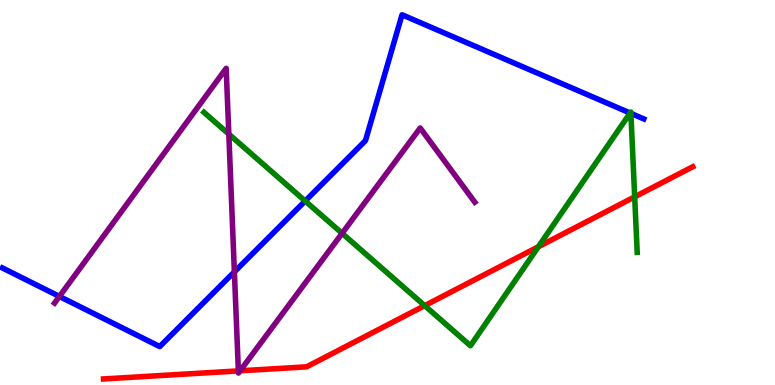[{'lines': ['blue', 'red'], 'intersections': []}, {'lines': ['green', 'red'], 'intersections': [{'x': 5.48, 'y': 2.06}, {'x': 6.95, 'y': 3.59}, {'x': 8.19, 'y': 4.89}]}, {'lines': ['purple', 'red'], 'intersections': [{'x': 3.08, 'y': 0.366}, {'x': 3.1, 'y': 0.369}]}, {'lines': ['blue', 'green'], 'intersections': [{'x': 3.94, 'y': 4.78}, {'x': 8.13, 'y': 7.06}, {'x': 8.14, 'y': 7.06}]}, {'lines': ['blue', 'purple'], 'intersections': [{'x': 0.767, 'y': 2.3}, {'x': 3.02, 'y': 2.94}]}, {'lines': ['green', 'purple'], 'intersections': [{'x': 2.95, 'y': 6.52}, {'x': 4.41, 'y': 3.94}]}]